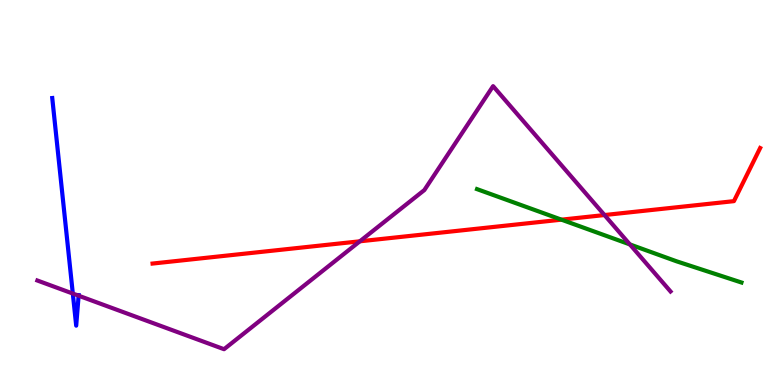[{'lines': ['blue', 'red'], 'intersections': []}, {'lines': ['green', 'red'], 'intersections': [{'x': 7.24, 'y': 4.29}]}, {'lines': ['purple', 'red'], 'intersections': [{'x': 4.64, 'y': 3.73}, {'x': 7.8, 'y': 4.41}]}, {'lines': ['blue', 'green'], 'intersections': []}, {'lines': ['blue', 'purple'], 'intersections': [{'x': 0.94, 'y': 2.38}, {'x': 1.01, 'y': 2.32}]}, {'lines': ['green', 'purple'], 'intersections': [{'x': 8.13, 'y': 3.65}]}]